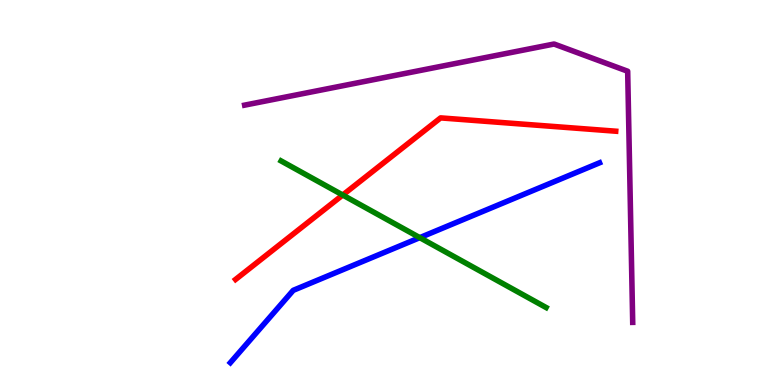[{'lines': ['blue', 'red'], 'intersections': []}, {'lines': ['green', 'red'], 'intersections': [{'x': 4.42, 'y': 4.93}]}, {'lines': ['purple', 'red'], 'intersections': []}, {'lines': ['blue', 'green'], 'intersections': [{'x': 5.42, 'y': 3.83}]}, {'lines': ['blue', 'purple'], 'intersections': []}, {'lines': ['green', 'purple'], 'intersections': []}]